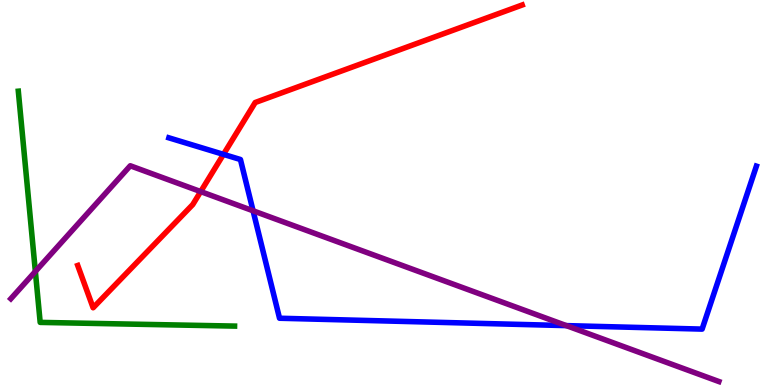[{'lines': ['blue', 'red'], 'intersections': [{'x': 2.88, 'y': 5.99}]}, {'lines': ['green', 'red'], 'intersections': []}, {'lines': ['purple', 'red'], 'intersections': [{'x': 2.59, 'y': 5.02}]}, {'lines': ['blue', 'green'], 'intersections': []}, {'lines': ['blue', 'purple'], 'intersections': [{'x': 3.27, 'y': 4.53}, {'x': 7.31, 'y': 1.54}]}, {'lines': ['green', 'purple'], 'intersections': [{'x': 0.456, 'y': 2.95}]}]